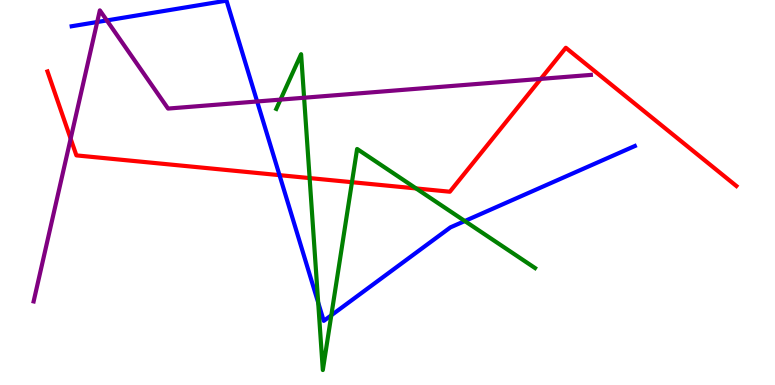[{'lines': ['blue', 'red'], 'intersections': [{'x': 3.61, 'y': 5.45}]}, {'lines': ['green', 'red'], 'intersections': [{'x': 4.0, 'y': 5.37}, {'x': 4.54, 'y': 5.27}, {'x': 5.37, 'y': 5.11}]}, {'lines': ['purple', 'red'], 'intersections': [{'x': 0.912, 'y': 6.4}, {'x': 6.98, 'y': 7.95}]}, {'lines': ['blue', 'green'], 'intersections': [{'x': 4.11, 'y': 2.14}, {'x': 4.27, 'y': 1.81}, {'x': 6.0, 'y': 4.26}]}, {'lines': ['blue', 'purple'], 'intersections': [{'x': 1.25, 'y': 9.43}, {'x': 1.38, 'y': 9.47}, {'x': 3.32, 'y': 7.36}]}, {'lines': ['green', 'purple'], 'intersections': [{'x': 3.62, 'y': 7.41}, {'x': 3.92, 'y': 7.46}]}]